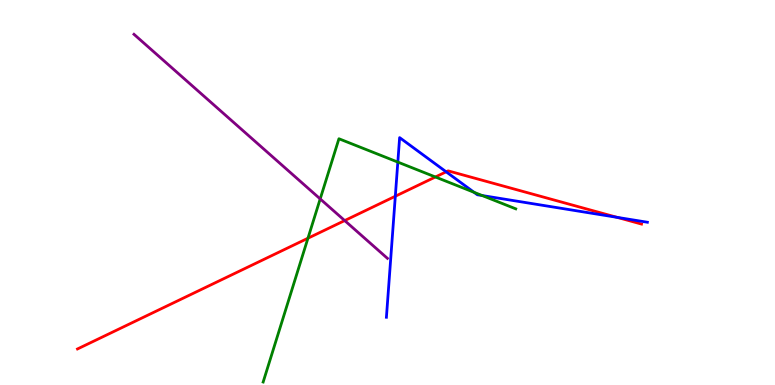[{'lines': ['blue', 'red'], 'intersections': [{'x': 5.1, 'y': 4.9}, {'x': 5.76, 'y': 5.54}, {'x': 7.96, 'y': 4.35}]}, {'lines': ['green', 'red'], 'intersections': [{'x': 3.97, 'y': 3.81}, {'x': 5.62, 'y': 5.4}]}, {'lines': ['purple', 'red'], 'intersections': [{'x': 4.45, 'y': 4.27}]}, {'lines': ['blue', 'green'], 'intersections': [{'x': 5.13, 'y': 5.79}, {'x': 6.12, 'y': 5.01}, {'x': 6.22, 'y': 4.92}]}, {'lines': ['blue', 'purple'], 'intersections': []}, {'lines': ['green', 'purple'], 'intersections': [{'x': 4.13, 'y': 4.83}]}]